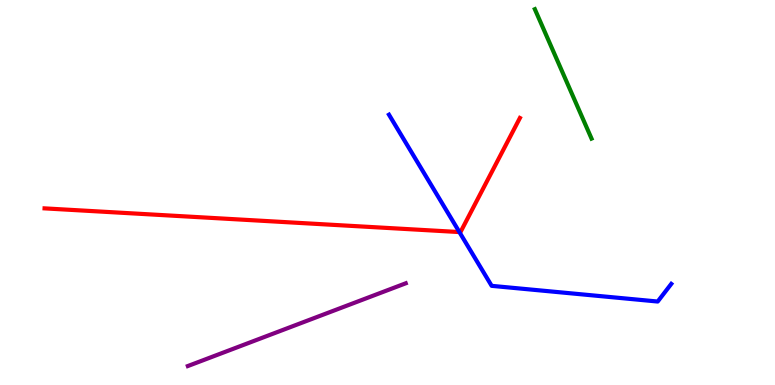[{'lines': ['blue', 'red'], 'intersections': [{'x': 5.93, 'y': 3.97}]}, {'lines': ['green', 'red'], 'intersections': []}, {'lines': ['purple', 'red'], 'intersections': []}, {'lines': ['blue', 'green'], 'intersections': []}, {'lines': ['blue', 'purple'], 'intersections': []}, {'lines': ['green', 'purple'], 'intersections': []}]